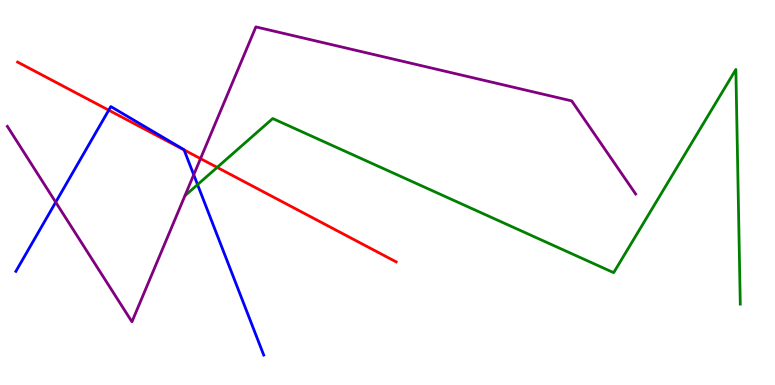[{'lines': ['blue', 'red'], 'intersections': [{'x': 1.4, 'y': 7.14}, {'x': 2.38, 'y': 6.11}]}, {'lines': ['green', 'red'], 'intersections': [{'x': 2.8, 'y': 5.65}]}, {'lines': ['purple', 'red'], 'intersections': [{'x': 2.59, 'y': 5.88}]}, {'lines': ['blue', 'green'], 'intersections': [{'x': 2.55, 'y': 5.2}]}, {'lines': ['blue', 'purple'], 'intersections': [{'x': 0.719, 'y': 4.75}, {'x': 2.5, 'y': 5.46}]}, {'lines': ['green', 'purple'], 'intersections': []}]